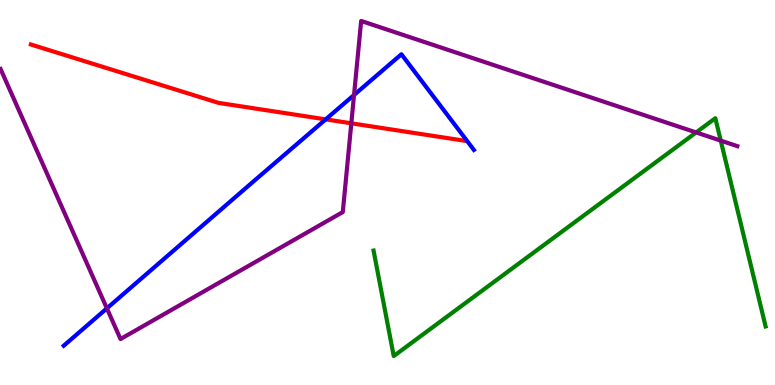[{'lines': ['blue', 'red'], 'intersections': [{'x': 4.2, 'y': 6.9}]}, {'lines': ['green', 'red'], 'intersections': []}, {'lines': ['purple', 'red'], 'intersections': [{'x': 4.53, 'y': 6.8}]}, {'lines': ['blue', 'green'], 'intersections': []}, {'lines': ['blue', 'purple'], 'intersections': [{'x': 1.38, 'y': 1.99}, {'x': 4.57, 'y': 7.53}]}, {'lines': ['green', 'purple'], 'intersections': [{'x': 8.98, 'y': 6.56}, {'x': 9.3, 'y': 6.35}]}]